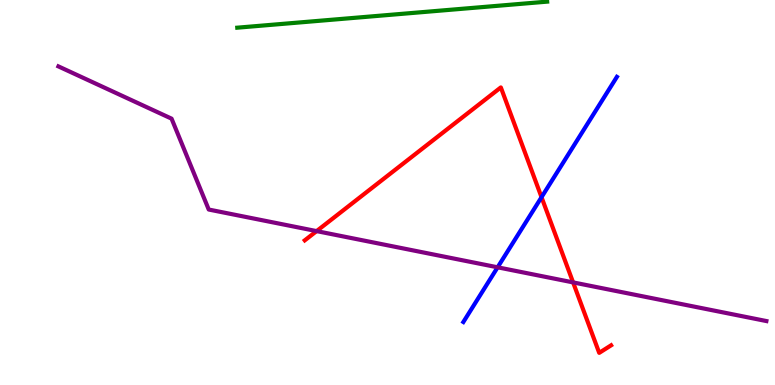[{'lines': ['blue', 'red'], 'intersections': [{'x': 6.99, 'y': 4.88}]}, {'lines': ['green', 'red'], 'intersections': []}, {'lines': ['purple', 'red'], 'intersections': [{'x': 4.09, 'y': 4.0}, {'x': 7.39, 'y': 2.66}]}, {'lines': ['blue', 'green'], 'intersections': []}, {'lines': ['blue', 'purple'], 'intersections': [{'x': 6.42, 'y': 3.06}]}, {'lines': ['green', 'purple'], 'intersections': []}]